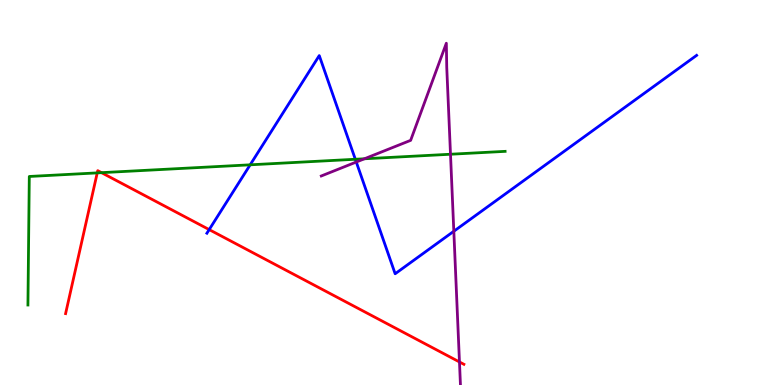[{'lines': ['blue', 'red'], 'intersections': [{'x': 2.7, 'y': 4.04}]}, {'lines': ['green', 'red'], 'intersections': [{'x': 1.25, 'y': 5.51}, {'x': 1.31, 'y': 5.52}]}, {'lines': ['purple', 'red'], 'intersections': [{'x': 5.93, 'y': 0.598}]}, {'lines': ['blue', 'green'], 'intersections': [{'x': 3.23, 'y': 5.72}, {'x': 4.58, 'y': 5.86}]}, {'lines': ['blue', 'purple'], 'intersections': [{'x': 4.6, 'y': 5.79}, {'x': 5.86, 'y': 3.99}]}, {'lines': ['green', 'purple'], 'intersections': [{'x': 4.7, 'y': 5.88}, {'x': 5.81, 'y': 5.99}]}]